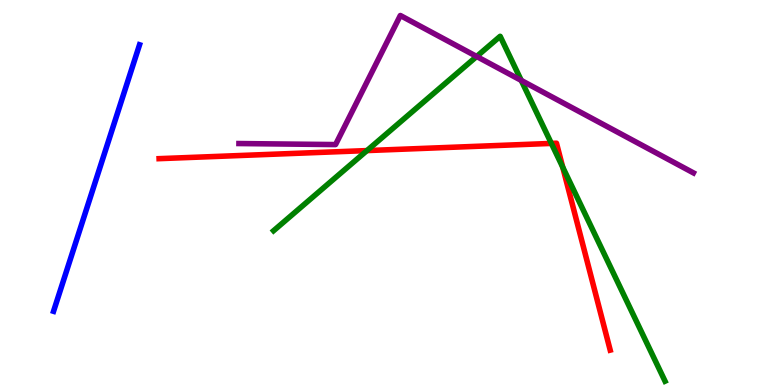[{'lines': ['blue', 'red'], 'intersections': []}, {'lines': ['green', 'red'], 'intersections': [{'x': 4.74, 'y': 6.09}, {'x': 7.11, 'y': 6.28}, {'x': 7.26, 'y': 5.66}]}, {'lines': ['purple', 'red'], 'intersections': []}, {'lines': ['blue', 'green'], 'intersections': []}, {'lines': ['blue', 'purple'], 'intersections': []}, {'lines': ['green', 'purple'], 'intersections': [{'x': 6.15, 'y': 8.53}, {'x': 6.73, 'y': 7.91}]}]